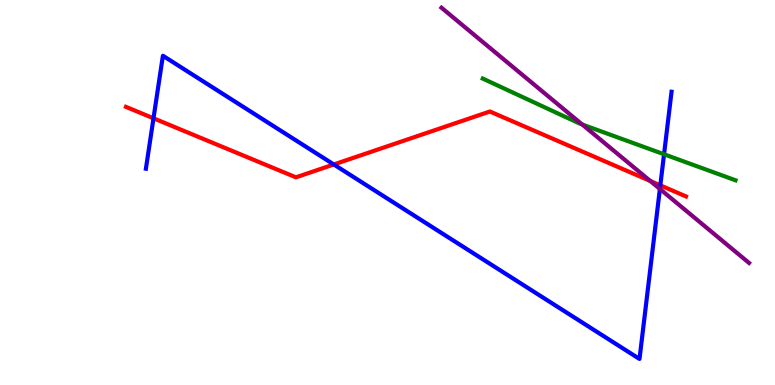[{'lines': ['blue', 'red'], 'intersections': [{'x': 1.98, 'y': 6.93}, {'x': 4.31, 'y': 5.73}, {'x': 8.52, 'y': 5.19}]}, {'lines': ['green', 'red'], 'intersections': []}, {'lines': ['purple', 'red'], 'intersections': [{'x': 8.39, 'y': 5.3}]}, {'lines': ['blue', 'green'], 'intersections': [{'x': 8.57, 'y': 5.99}]}, {'lines': ['blue', 'purple'], 'intersections': [{'x': 8.51, 'y': 5.09}]}, {'lines': ['green', 'purple'], 'intersections': [{'x': 7.51, 'y': 6.77}]}]